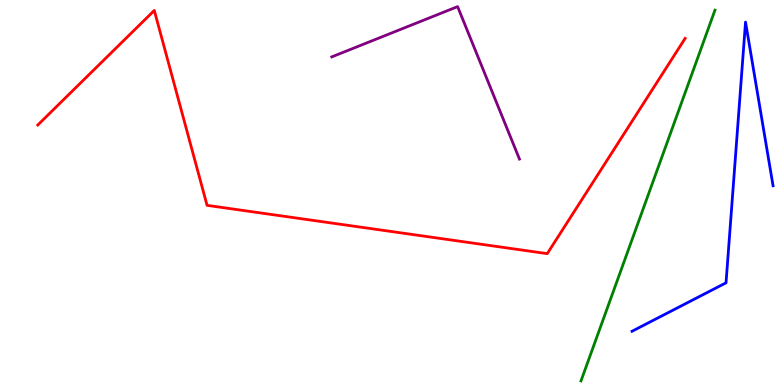[{'lines': ['blue', 'red'], 'intersections': []}, {'lines': ['green', 'red'], 'intersections': []}, {'lines': ['purple', 'red'], 'intersections': []}, {'lines': ['blue', 'green'], 'intersections': []}, {'lines': ['blue', 'purple'], 'intersections': []}, {'lines': ['green', 'purple'], 'intersections': []}]